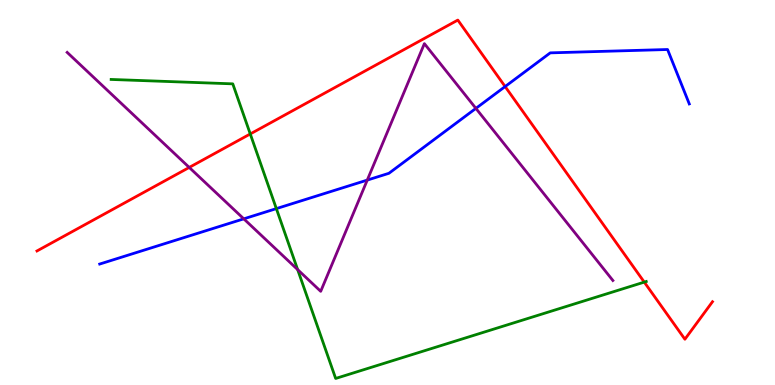[{'lines': ['blue', 'red'], 'intersections': [{'x': 6.52, 'y': 7.75}]}, {'lines': ['green', 'red'], 'intersections': [{'x': 3.23, 'y': 6.52}, {'x': 8.31, 'y': 2.67}]}, {'lines': ['purple', 'red'], 'intersections': [{'x': 2.44, 'y': 5.65}]}, {'lines': ['blue', 'green'], 'intersections': [{'x': 3.57, 'y': 4.58}]}, {'lines': ['blue', 'purple'], 'intersections': [{'x': 3.15, 'y': 4.32}, {'x': 4.74, 'y': 5.32}, {'x': 6.14, 'y': 7.19}]}, {'lines': ['green', 'purple'], 'intersections': [{'x': 3.84, 'y': 3.0}]}]